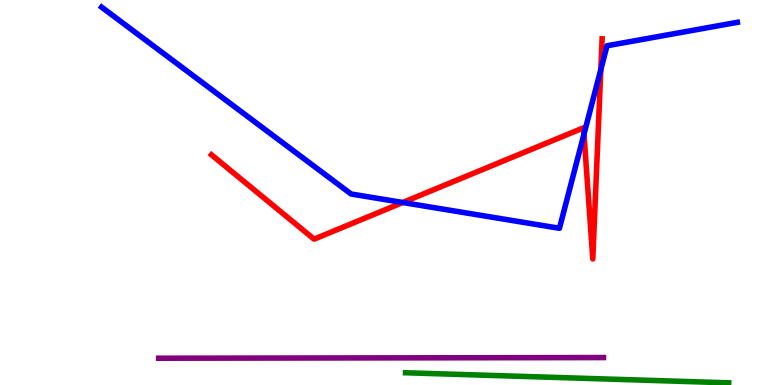[{'lines': ['blue', 'red'], 'intersections': [{'x': 5.2, 'y': 4.74}, {'x': 7.54, 'y': 6.51}, {'x': 7.75, 'y': 8.19}]}, {'lines': ['green', 'red'], 'intersections': []}, {'lines': ['purple', 'red'], 'intersections': []}, {'lines': ['blue', 'green'], 'intersections': []}, {'lines': ['blue', 'purple'], 'intersections': []}, {'lines': ['green', 'purple'], 'intersections': []}]